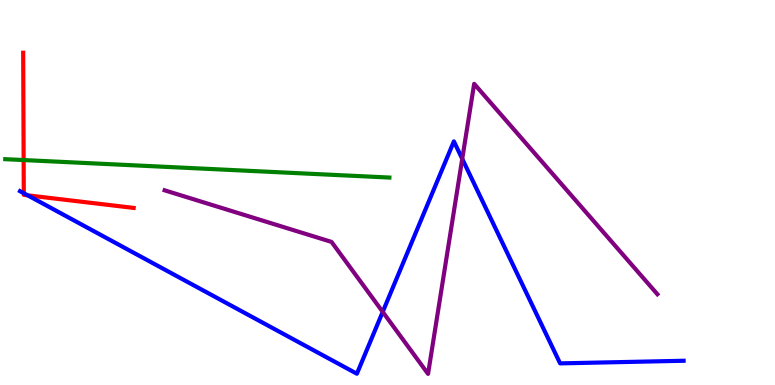[{'lines': ['blue', 'red'], 'intersections': [{'x': 0.307, 'y': 4.98}, {'x': 0.357, 'y': 4.93}]}, {'lines': ['green', 'red'], 'intersections': [{'x': 0.305, 'y': 5.84}]}, {'lines': ['purple', 'red'], 'intersections': []}, {'lines': ['blue', 'green'], 'intersections': []}, {'lines': ['blue', 'purple'], 'intersections': [{'x': 4.94, 'y': 1.9}, {'x': 5.96, 'y': 5.87}]}, {'lines': ['green', 'purple'], 'intersections': []}]